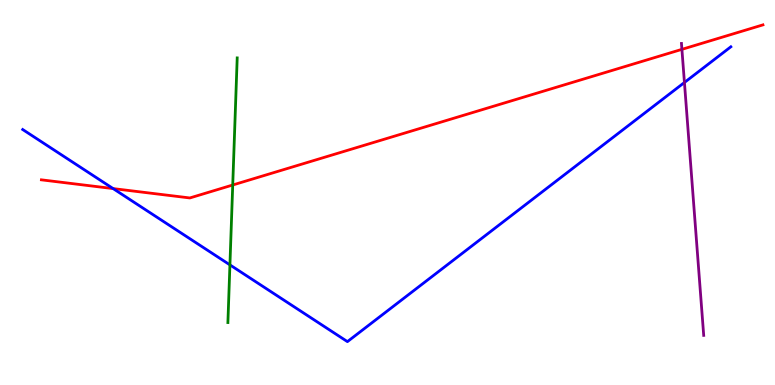[{'lines': ['blue', 'red'], 'intersections': [{'x': 1.46, 'y': 5.1}]}, {'lines': ['green', 'red'], 'intersections': [{'x': 3.0, 'y': 5.19}]}, {'lines': ['purple', 'red'], 'intersections': [{'x': 8.8, 'y': 8.72}]}, {'lines': ['blue', 'green'], 'intersections': [{'x': 2.97, 'y': 3.12}]}, {'lines': ['blue', 'purple'], 'intersections': [{'x': 8.83, 'y': 7.86}]}, {'lines': ['green', 'purple'], 'intersections': []}]